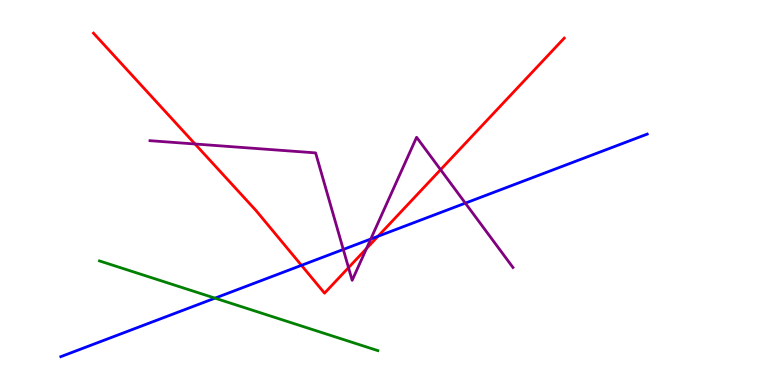[{'lines': ['blue', 'red'], 'intersections': [{'x': 3.89, 'y': 3.11}, {'x': 4.88, 'y': 3.86}]}, {'lines': ['green', 'red'], 'intersections': []}, {'lines': ['purple', 'red'], 'intersections': [{'x': 2.52, 'y': 6.26}, {'x': 4.5, 'y': 3.05}, {'x': 4.73, 'y': 3.54}, {'x': 5.68, 'y': 5.59}]}, {'lines': ['blue', 'green'], 'intersections': [{'x': 2.77, 'y': 2.26}]}, {'lines': ['blue', 'purple'], 'intersections': [{'x': 4.43, 'y': 3.52}, {'x': 4.78, 'y': 3.79}, {'x': 6.0, 'y': 4.72}]}, {'lines': ['green', 'purple'], 'intersections': []}]